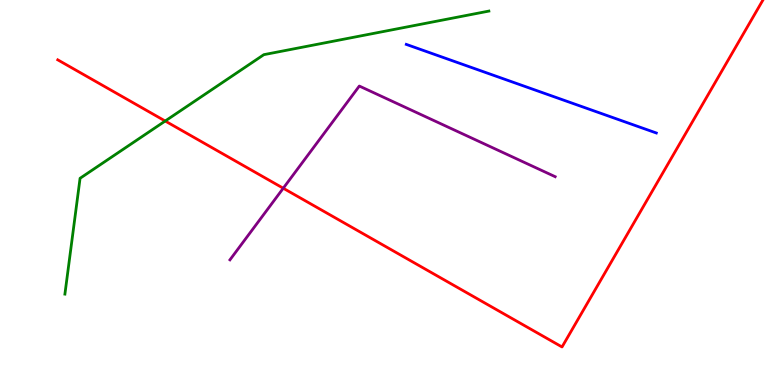[{'lines': ['blue', 'red'], 'intersections': []}, {'lines': ['green', 'red'], 'intersections': [{'x': 2.13, 'y': 6.86}]}, {'lines': ['purple', 'red'], 'intersections': [{'x': 3.65, 'y': 5.11}]}, {'lines': ['blue', 'green'], 'intersections': []}, {'lines': ['blue', 'purple'], 'intersections': []}, {'lines': ['green', 'purple'], 'intersections': []}]